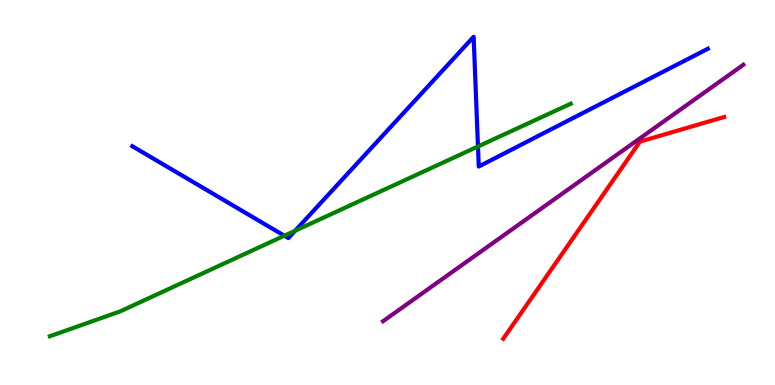[{'lines': ['blue', 'red'], 'intersections': []}, {'lines': ['green', 'red'], 'intersections': []}, {'lines': ['purple', 'red'], 'intersections': []}, {'lines': ['blue', 'green'], 'intersections': [{'x': 3.67, 'y': 3.88}, {'x': 3.81, 'y': 4.01}, {'x': 6.17, 'y': 6.2}]}, {'lines': ['blue', 'purple'], 'intersections': []}, {'lines': ['green', 'purple'], 'intersections': []}]